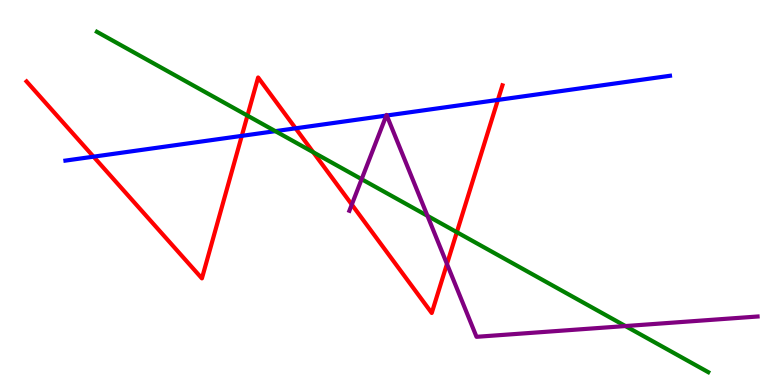[{'lines': ['blue', 'red'], 'intersections': [{'x': 1.21, 'y': 5.93}, {'x': 3.12, 'y': 6.47}, {'x': 3.81, 'y': 6.67}, {'x': 6.42, 'y': 7.4}]}, {'lines': ['green', 'red'], 'intersections': [{'x': 3.19, 'y': 7.0}, {'x': 4.04, 'y': 6.05}, {'x': 5.89, 'y': 3.97}]}, {'lines': ['purple', 'red'], 'intersections': [{'x': 4.54, 'y': 4.69}, {'x': 5.77, 'y': 3.14}]}, {'lines': ['blue', 'green'], 'intersections': [{'x': 3.55, 'y': 6.59}]}, {'lines': ['blue', 'purple'], 'intersections': [{'x': 4.98, 'y': 7.0}, {'x': 4.99, 'y': 7.0}]}, {'lines': ['green', 'purple'], 'intersections': [{'x': 4.67, 'y': 5.35}, {'x': 5.52, 'y': 4.39}, {'x': 8.07, 'y': 1.53}]}]